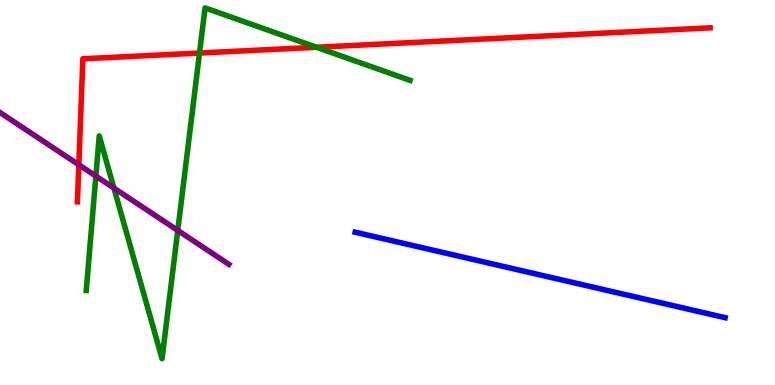[{'lines': ['blue', 'red'], 'intersections': []}, {'lines': ['green', 'red'], 'intersections': [{'x': 2.57, 'y': 8.62}, {'x': 4.08, 'y': 8.77}]}, {'lines': ['purple', 'red'], 'intersections': [{'x': 1.02, 'y': 5.72}]}, {'lines': ['blue', 'green'], 'intersections': []}, {'lines': ['blue', 'purple'], 'intersections': []}, {'lines': ['green', 'purple'], 'intersections': [{'x': 1.24, 'y': 5.43}, {'x': 1.47, 'y': 5.11}, {'x': 2.29, 'y': 4.01}]}]